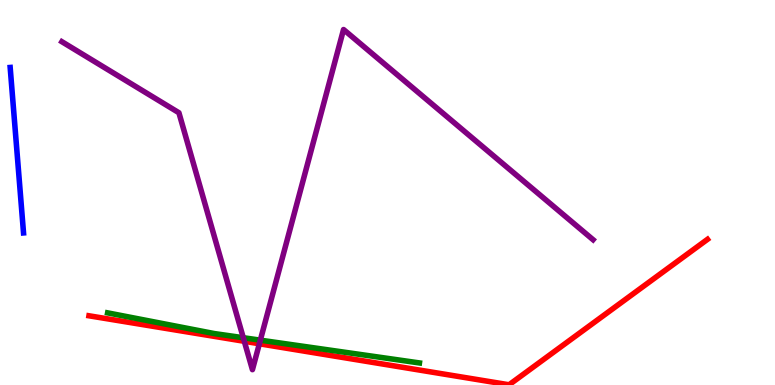[{'lines': ['blue', 'red'], 'intersections': []}, {'lines': ['green', 'red'], 'intersections': []}, {'lines': ['purple', 'red'], 'intersections': [{'x': 3.15, 'y': 1.14}, {'x': 3.35, 'y': 1.07}]}, {'lines': ['blue', 'green'], 'intersections': []}, {'lines': ['blue', 'purple'], 'intersections': []}, {'lines': ['green', 'purple'], 'intersections': [{'x': 3.14, 'y': 1.23}, {'x': 3.36, 'y': 1.16}]}]